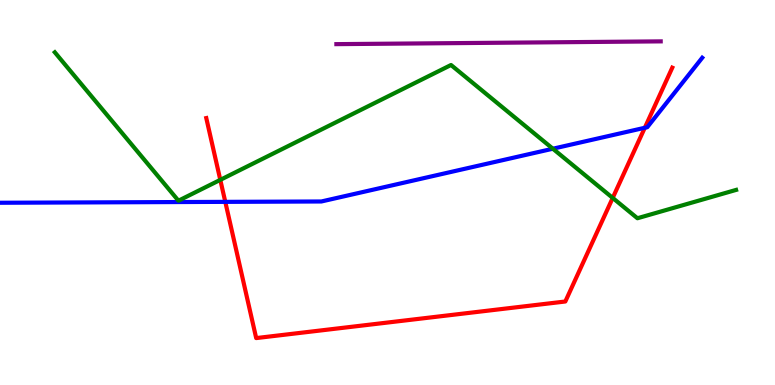[{'lines': ['blue', 'red'], 'intersections': [{'x': 2.91, 'y': 4.76}, {'x': 8.32, 'y': 6.68}]}, {'lines': ['green', 'red'], 'intersections': [{'x': 2.84, 'y': 5.33}, {'x': 7.91, 'y': 4.86}]}, {'lines': ['purple', 'red'], 'intersections': []}, {'lines': ['blue', 'green'], 'intersections': [{'x': 7.13, 'y': 6.14}]}, {'lines': ['blue', 'purple'], 'intersections': []}, {'lines': ['green', 'purple'], 'intersections': []}]